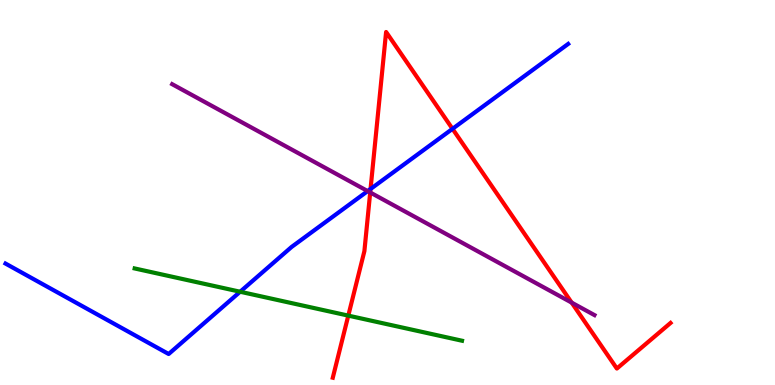[{'lines': ['blue', 'red'], 'intersections': [{'x': 4.78, 'y': 5.09}, {'x': 5.84, 'y': 6.65}]}, {'lines': ['green', 'red'], 'intersections': [{'x': 4.49, 'y': 1.8}]}, {'lines': ['purple', 'red'], 'intersections': [{'x': 4.78, 'y': 5.0}, {'x': 7.38, 'y': 2.14}]}, {'lines': ['blue', 'green'], 'intersections': [{'x': 3.1, 'y': 2.42}]}, {'lines': ['blue', 'purple'], 'intersections': [{'x': 4.74, 'y': 5.04}]}, {'lines': ['green', 'purple'], 'intersections': []}]